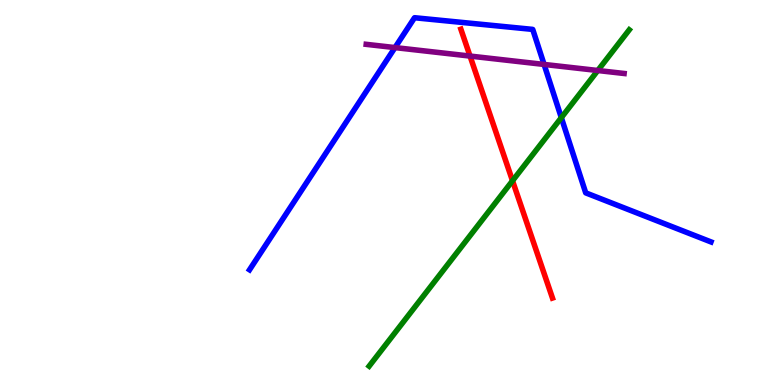[{'lines': ['blue', 'red'], 'intersections': []}, {'lines': ['green', 'red'], 'intersections': [{'x': 6.61, 'y': 5.3}]}, {'lines': ['purple', 'red'], 'intersections': [{'x': 6.06, 'y': 8.54}]}, {'lines': ['blue', 'green'], 'intersections': [{'x': 7.24, 'y': 6.94}]}, {'lines': ['blue', 'purple'], 'intersections': [{'x': 5.1, 'y': 8.76}, {'x': 7.02, 'y': 8.33}]}, {'lines': ['green', 'purple'], 'intersections': [{'x': 7.71, 'y': 8.17}]}]